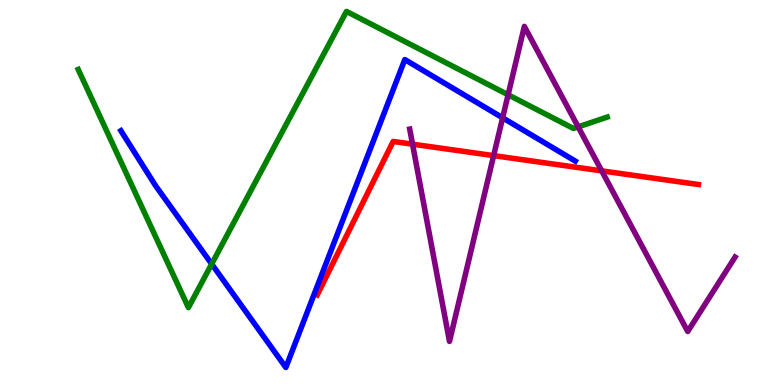[{'lines': ['blue', 'red'], 'intersections': []}, {'lines': ['green', 'red'], 'intersections': []}, {'lines': ['purple', 'red'], 'intersections': [{'x': 5.32, 'y': 6.26}, {'x': 6.37, 'y': 5.96}, {'x': 7.76, 'y': 5.56}]}, {'lines': ['blue', 'green'], 'intersections': [{'x': 2.73, 'y': 3.14}]}, {'lines': ['blue', 'purple'], 'intersections': [{'x': 6.49, 'y': 6.94}]}, {'lines': ['green', 'purple'], 'intersections': [{'x': 6.56, 'y': 7.54}, {'x': 7.46, 'y': 6.71}]}]